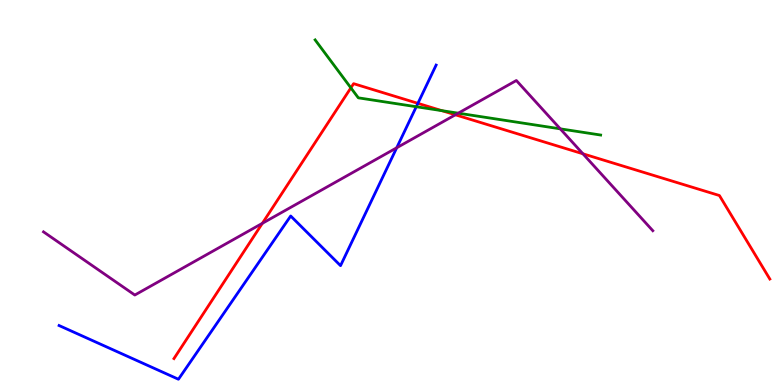[{'lines': ['blue', 'red'], 'intersections': [{'x': 5.39, 'y': 7.32}]}, {'lines': ['green', 'red'], 'intersections': [{'x': 4.53, 'y': 7.72}, {'x': 5.7, 'y': 7.13}]}, {'lines': ['purple', 'red'], 'intersections': [{'x': 3.39, 'y': 4.2}, {'x': 5.88, 'y': 7.02}, {'x': 7.52, 'y': 6.01}]}, {'lines': ['blue', 'green'], 'intersections': [{'x': 5.37, 'y': 7.23}]}, {'lines': ['blue', 'purple'], 'intersections': [{'x': 5.12, 'y': 6.16}]}, {'lines': ['green', 'purple'], 'intersections': [{'x': 5.91, 'y': 7.06}, {'x': 7.23, 'y': 6.65}]}]